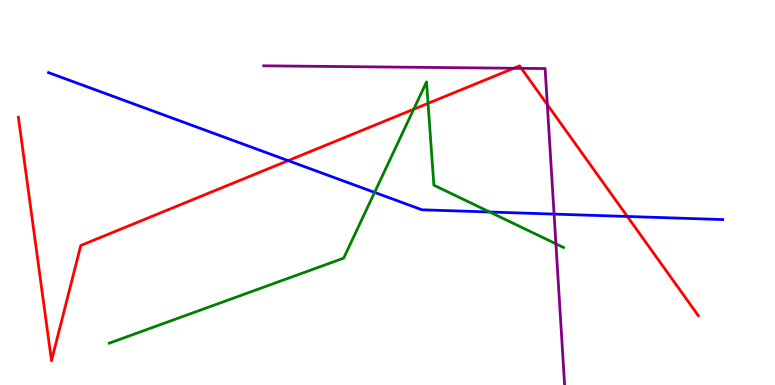[{'lines': ['blue', 'red'], 'intersections': [{'x': 3.72, 'y': 5.83}, {'x': 8.09, 'y': 4.38}]}, {'lines': ['green', 'red'], 'intersections': [{'x': 5.34, 'y': 7.16}, {'x': 5.52, 'y': 7.32}]}, {'lines': ['purple', 'red'], 'intersections': [{'x': 6.63, 'y': 8.23}, {'x': 6.73, 'y': 8.23}, {'x': 7.06, 'y': 7.28}]}, {'lines': ['blue', 'green'], 'intersections': [{'x': 4.83, 'y': 5.0}, {'x': 6.32, 'y': 4.49}]}, {'lines': ['blue', 'purple'], 'intersections': [{'x': 7.15, 'y': 4.44}]}, {'lines': ['green', 'purple'], 'intersections': [{'x': 7.17, 'y': 3.67}]}]